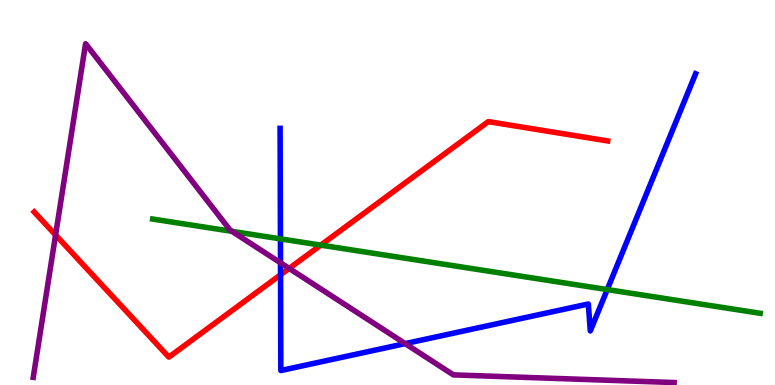[{'lines': ['blue', 'red'], 'intersections': [{'x': 3.62, 'y': 2.86}]}, {'lines': ['green', 'red'], 'intersections': [{'x': 4.14, 'y': 3.63}]}, {'lines': ['purple', 'red'], 'intersections': [{'x': 0.717, 'y': 3.9}, {'x': 3.73, 'y': 3.03}]}, {'lines': ['blue', 'green'], 'intersections': [{'x': 3.62, 'y': 3.8}, {'x': 7.84, 'y': 2.48}]}, {'lines': ['blue', 'purple'], 'intersections': [{'x': 3.62, 'y': 3.17}, {'x': 5.23, 'y': 1.07}]}, {'lines': ['green', 'purple'], 'intersections': [{'x': 2.99, 'y': 3.99}]}]